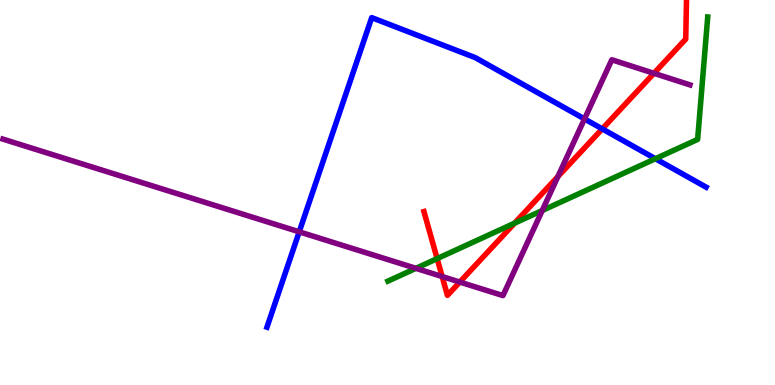[{'lines': ['blue', 'red'], 'intersections': [{'x': 7.77, 'y': 6.65}]}, {'lines': ['green', 'red'], 'intersections': [{'x': 5.64, 'y': 3.28}, {'x': 6.64, 'y': 4.2}]}, {'lines': ['purple', 'red'], 'intersections': [{'x': 5.71, 'y': 2.82}, {'x': 5.93, 'y': 2.67}, {'x': 7.2, 'y': 5.41}, {'x': 8.44, 'y': 8.1}]}, {'lines': ['blue', 'green'], 'intersections': [{'x': 8.46, 'y': 5.88}]}, {'lines': ['blue', 'purple'], 'intersections': [{'x': 3.86, 'y': 3.98}, {'x': 7.54, 'y': 6.91}]}, {'lines': ['green', 'purple'], 'intersections': [{'x': 5.37, 'y': 3.03}, {'x': 7.0, 'y': 4.53}]}]